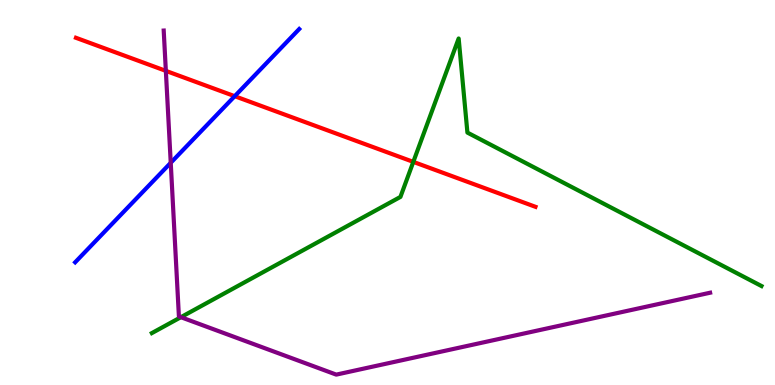[{'lines': ['blue', 'red'], 'intersections': [{'x': 3.03, 'y': 7.5}]}, {'lines': ['green', 'red'], 'intersections': [{'x': 5.33, 'y': 5.8}]}, {'lines': ['purple', 'red'], 'intersections': [{'x': 2.14, 'y': 8.16}]}, {'lines': ['blue', 'green'], 'intersections': []}, {'lines': ['blue', 'purple'], 'intersections': [{'x': 2.2, 'y': 5.77}]}, {'lines': ['green', 'purple'], 'intersections': [{'x': 2.33, 'y': 1.76}]}]